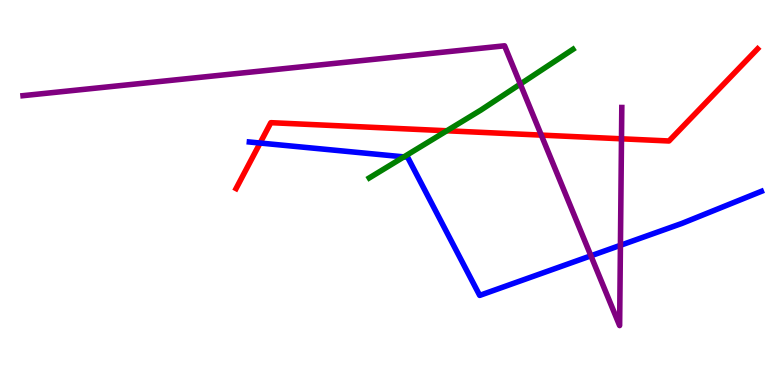[{'lines': ['blue', 'red'], 'intersections': [{'x': 3.36, 'y': 6.28}]}, {'lines': ['green', 'red'], 'intersections': [{'x': 5.77, 'y': 6.6}]}, {'lines': ['purple', 'red'], 'intersections': [{'x': 6.98, 'y': 6.49}, {'x': 8.02, 'y': 6.39}]}, {'lines': ['blue', 'green'], 'intersections': [{'x': 5.21, 'y': 5.93}]}, {'lines': ['blue', 'purple'], 'intersections': [{'x': 7.62, 'y': 3.36}, {'x': 8.01, 'y': 3.63}]}, {'lines': ['green', 'purple'], 'intersections': [{'x': 6.71, 'y': 7.82}]}]